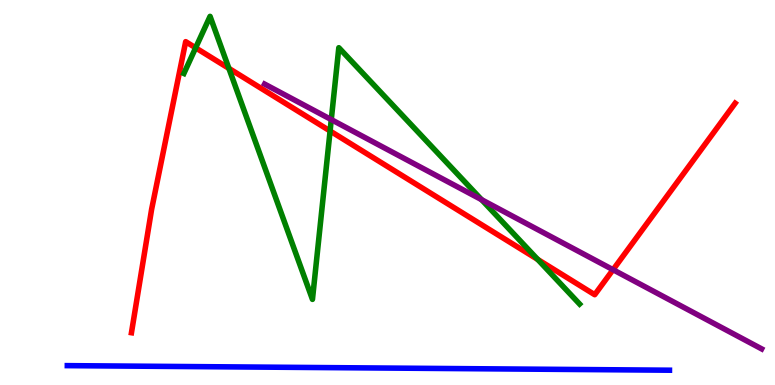[{'lines': ['blue', 'red'], 'intersections': []}, {'lines': ['green', 'red'], 'intersections': [{'x': 2.52, 'y': 8.76}, {'x': 2.95, 'y': 8.22}, {'x': 4.26, 'y': 6.6}, {'x': 6.94, 'y': 3.26}]}, {'lines': ['purple', 'red'], 'intersections': [{'x': 7.91, 'y': 2.99}]}, {'lines': ['blue', 'green'], 'intersections': []}, {'lines': ['blue', 'purple'], 'intersections': []}, {'lines': ['green', 'purple'], 'intersections': [{'x': 4.27, 'y': 6.89}, {'x': 6.21, 'y': 4.81}]}]